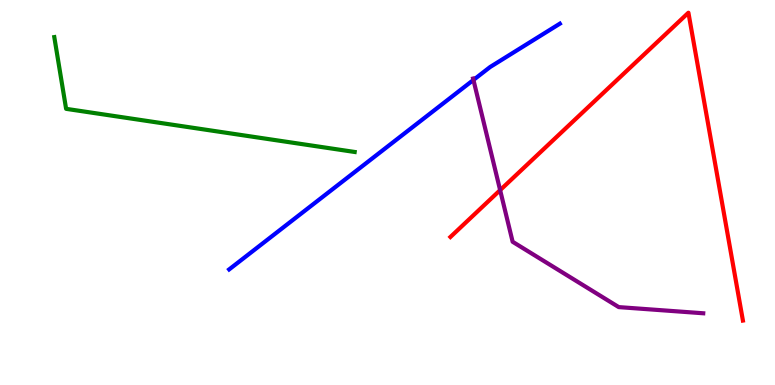[{'lines': ['blue', 'red'], 'intersections': []}, {'lines': ['green', 'red'], 'intersections': []}, {'lines': ['purple', 'red'], 'intersections': [{'x': 6.45, 'y': 5.06}]}, {'lines': ['blue', 'green'], 'intersections': []}, {'lines': ['blue', 'purple'], 'intersections': [{'x': 6.11, 'y': 7.92}]}, {'lines': ['green', 'purple'], 'intersections': []}]